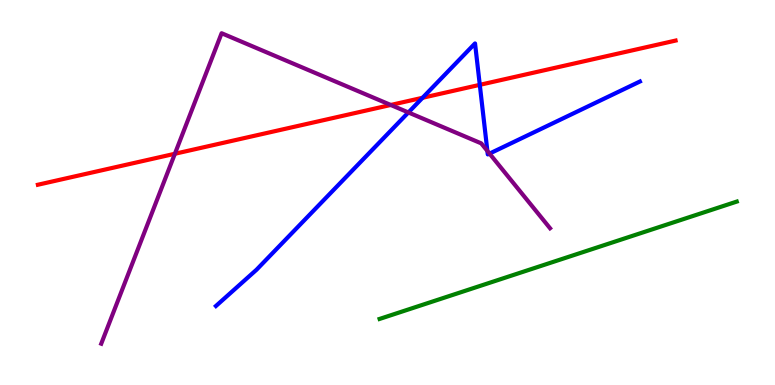[{'lines': ['blue', 'red'], 'intersections': [{'x': 5.45, 'y': 7.46}, {'x': 6.19, 'y': 7.8}]}, {'lines': ['green', 'red'], 'intersections': []}, {'lines': ['purple', 'red'], 'intersections': [{'x': 2.26, 'y': 6.01}, {'x': 5.04, 'y': 7.27}]}, {'lines': ['blue', 'green'], 'intersections': []}, {'lines': ['blue', 'purple'], 'intersections': [{'x': 5.27, 'y': 7.08}, {'x': 6.29, 'y': 6.08}, {'x': 6.32, 'y': 6.01}]}, {'lines': ['green', 'purple'], 'intersections': []}]